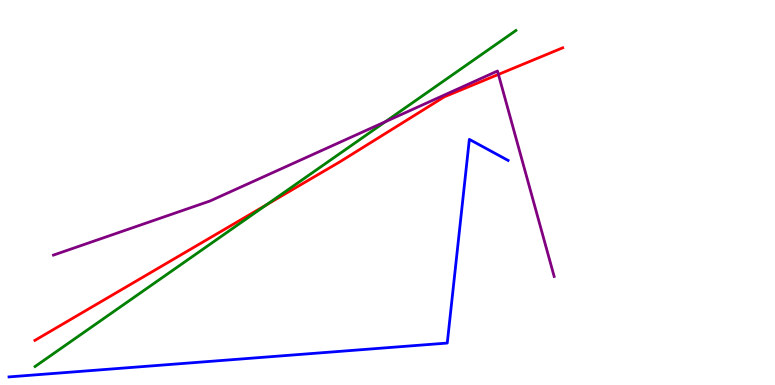[{'lines': ['blue', 'red'], 'intersections': []}, {'lines': ['green', 'red'], 'intersections': [{'x': 3.44, 'y': 4.68}]}, {'lines': ['purple', 'red'], 'intersections': [{'x': 6.43, 'y': 8.07}]}, {'lines': ['blue', 'green'], 'intersections': []}, {'lines': ['blue', 'purple'], 'intersections': []}, {'lines': ['green', 'purple'], 'intersections': [{'x': 4.97, 'y': 6.84}]}]